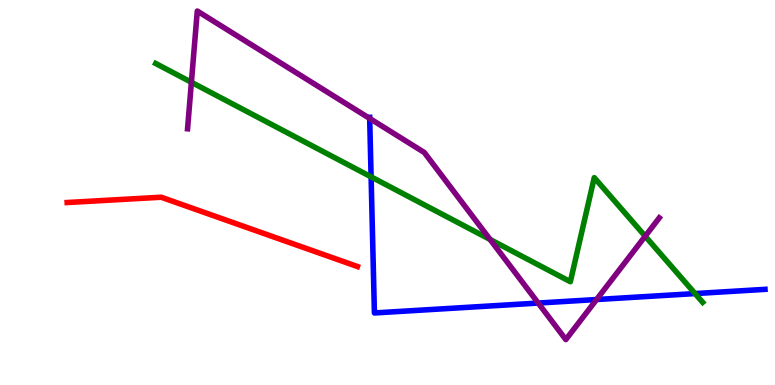[{'lines': ['blue', 'red'], 'intersections': []}, {'lines': ['green', 'red'], 'intersections': []}, {'lines': ['purple', 'red'], 'intersections': []}, {'lines': ['blue', 'green'], 'intersections': [{'x': 4.79, 'y': 5.41}, {'x': 8.97, 'y': 2.37}]}, {'lines': ['blue', 'purple'], 'intersections': [{'x': 4.77, 'y': 6.92}, {'x': 6.94, 'y': 2.13}, {'x': 7.7, 'y': 2.22}]}, {'lines': ['green', 'purple'], 'intersections': [{'x': 2.47, 'y': 7.86}, {'x': 6.32, 'y': 3.78}, {'x': 8.33, 'y': 3.86}]}]